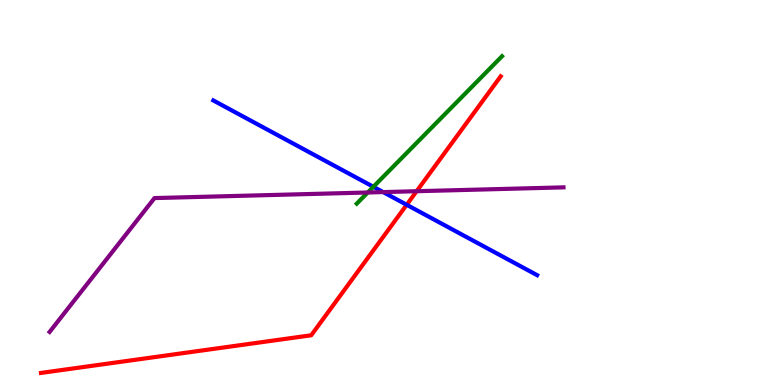[{'lines': ['blue', 'red'], 'intersections': [{'x': 5.25, 'y': 4.68}]}, {'lines': ['green', 'red'], 'intersections': []}, {'lines': ['purple', 'red'], 'intersections': [{'x': 5.38, 'y': 5.03}]}, {'lines': ['blue', 'green'], 'intersections': [{'x': 4.82, 'y': 5.15}]}, {'lines': ['blue', 'purple'], 'intersections': [{'x': 4.94, 'y': 5.01}]}, {'lines': ['green', 'purple'], 'intersections': [{'x': 4.75, 'y': 5.0}]}]